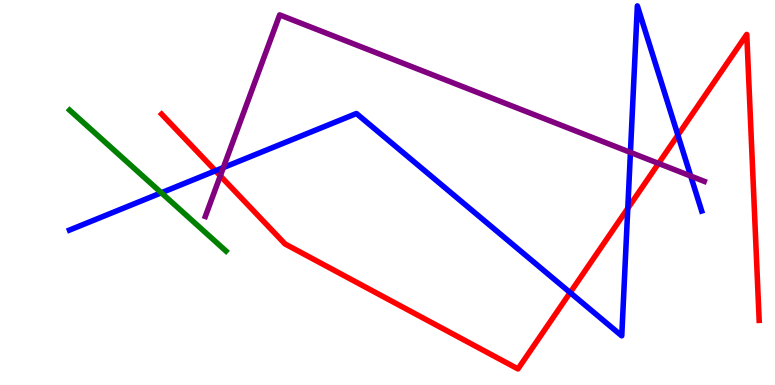[{'lines': ['blue', 'red'], 'intersections': [{'x': 2.78, 'y': 5.56}, {'x': 7.36, 'y': 2.4}, {'x': 8.1, 'y': 4.59}, {'x': 8.75, 'y': 6.49}]}, {'lines': ['green', 'red'], 'intersections': []}, {'lines': ['purple', 'red'], 'intersections': [{'x': 2.84, 'y': 5.43}, {'x': 8.5, 'y': 5.76}]}, {'lines': ['blue', 'green'], 'intersections': [{'x': 2.08, 'y': 4.99}]}, {'lines': ['blue', 'purple'], 'intersections': [{'x': 2.88, 'y': 5.65}, {'x': 8.13, 'y': 6.04}, {'x': 8.91, 'y': 5.43}]}, {'lines': ['green', 'purple'], 'intersections': []}]